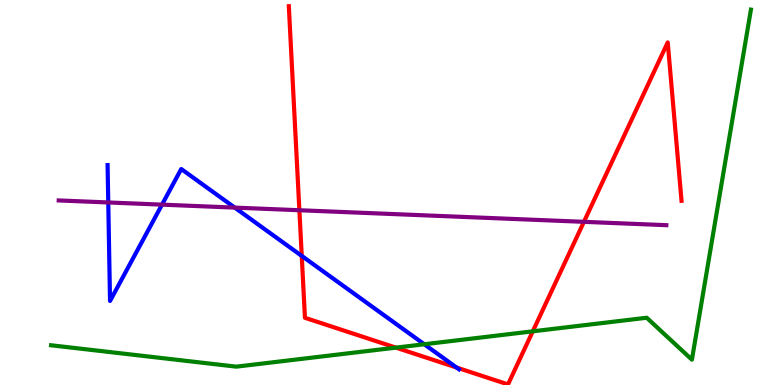[{'lines': ['blue', 'red'], 'intersections': [{'x': 3.89, 'y': 3.35}, {'x': 5.89, 'y': 0.454}]}, {'lines': ['green', 'red'], 'intersections': [{'x': 5.11, 'y': 0.97}, {'x': 6.87, 'y': 1.39}]}, {'lines': ['purple', 'red'], 'intersections': [{'x': 3.86, 'y': 4.54}, {'x': 7.53, 'y': 4.24}]}, {'lines': ['blue', 'green'], 'intersections': [{'x': 5.47, 'y': 1.06}]}, {'lines': ['blue', 'purple'], 'intersections': [{'x': 1.4, 'y': 4.74}, {'x': 2.09, 'y': 4.68}, {'x': 3.03, 'y': 4.61}]}, {'lines': ['green', 'purple'], 'intersections': []}]